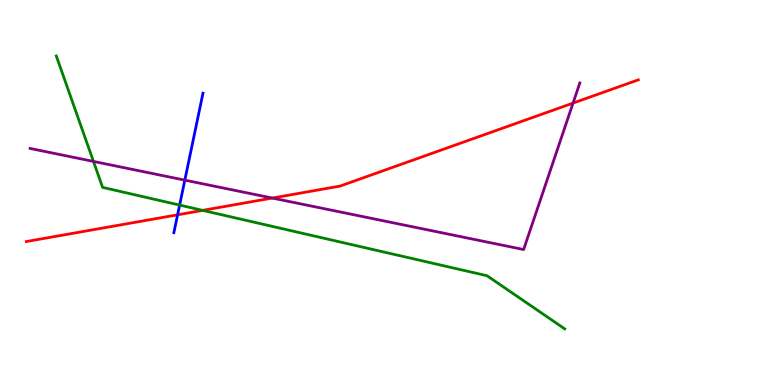[{'lines': ['blue', 'red'], 'intersections': [{'x': 2.29, 'y': 4.42}]}, {'lines': ['green', 'red'], 'intersections': [{'x': 2.61, 'y': 4.54}]}, {'lines': ['purple', 'red'], 'intersections': [{'x': 3.51, 'y': 4.86}, {'x': 7.39, 'y': 7.32}]}, {'lines': ['blue', 'green'], 'intersections': [{'x': 2.32, 'y': 4.67}]}, {'lines': ['blue', 'purple'], 'intersections': [{'x': 2.38, 'y': 5.32}]}, {'lines': ['green', 'purple'], 'intersections': [{'x': 1.21, 'y': 5.81}]}]